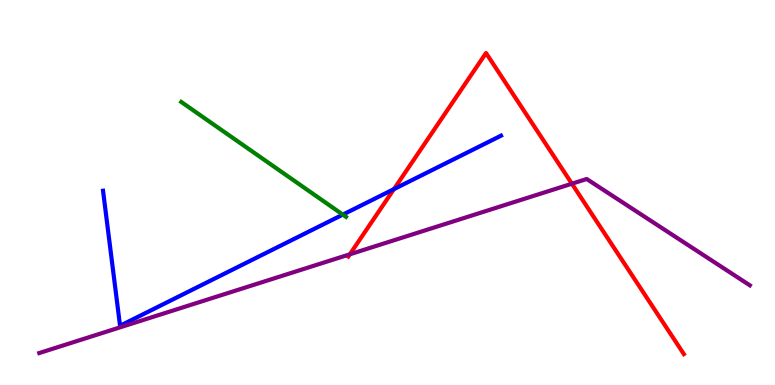[{'lines': ['blue', 'red'], 'intersections': [{'x': 5.08, 'y': 5.09}]}, {'lines': ['green', 'red'], 'intersections': []}, {'lines': ['purple', 'red'], 'intersections': [{'x': 4.51, 'y': 3.39}, {'x': 7.38, 'y': 5.23}]}, {'lines': ['blue', 'green'], 'intersections': [{'x': 4.42, 'y': 4.43}]}, {'lines': ['blue', 'purple'], 'intersections': []}, {'lines': ['green', 'purple'], 'intersections': []}]